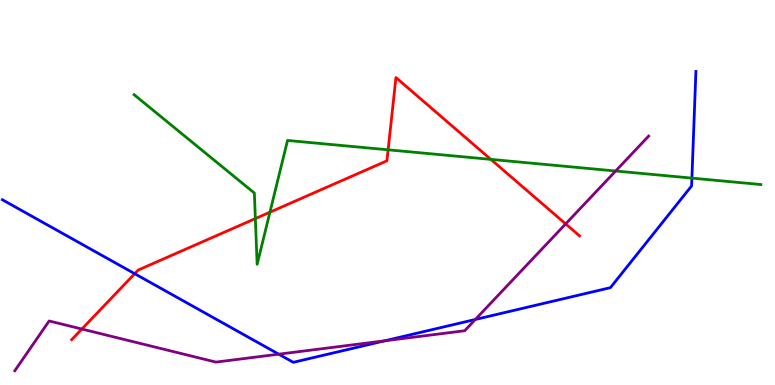[{'lines': ['blue', 'red'], 'intersections': [{'x': 1.74, 'y': 2.89}]}, {'lines': ['green', 'red'], 'intersections': [{'x': 3.29, 'y': 4.32}, {'x': 3.48, 'y': 4.49}, {'x': 5.01, 'y': 6.11}, {'x': 6.33, 'y': 5.86}]}, {'lines': ['purple', 'red'], 'intersections': [{'x': 1.06, 'y': 1.45}, {'x': 7.3, 'y': 4.18}]}, {'lines': ['blue', 'green'], 'intersections': [{'x': 8.93, 'y': 5.37}]}, {'lines': ['blue', 'purple'], 'intersections': [{'x': 3.6, 'y': 0.8}, {'x': 4.96, 'y': 1.15}, {'x': 6.13, 'y': 1.7}]}, {'lines': ['green', 'purple'], 'intersections': [{'x': 7.94, 'y': 5.56}]}]